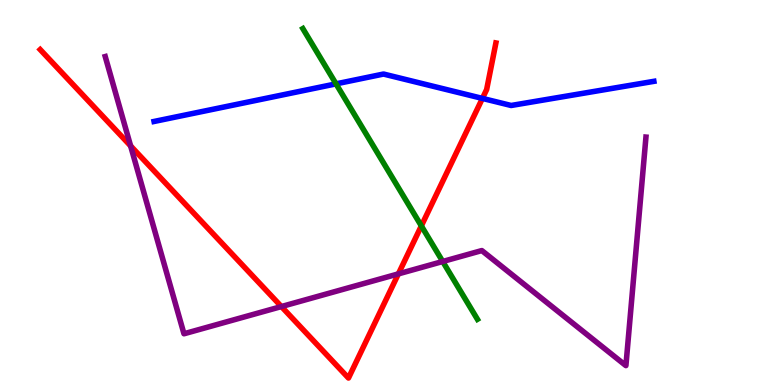[{'lines': ['blue', 'red'], 'intersections': [{'x': 6.22, 'y': 7.44}]}, {'lines': ['green', 'red'], 'intersections': [{'x': 5.44, 'y': 4.13}]}, {'lines': ['purple', 'red'], 'intersections': [{'x': 1.69, 'y': 6.21}, {'x': 3.63, 'y': 2.04}, {'x': 5.14, 'y': 2.89}]}, {'lines': ['blue', 'green'], 'intersections': [{'x': 4.34, 'y': 7.82}]}, {'lines': ['blue', 'purple'], 'intersections': []}, {'lines': ['green', 'purple'], 'intersections': [{'x': 5.71, 'y': 3.21}]}]